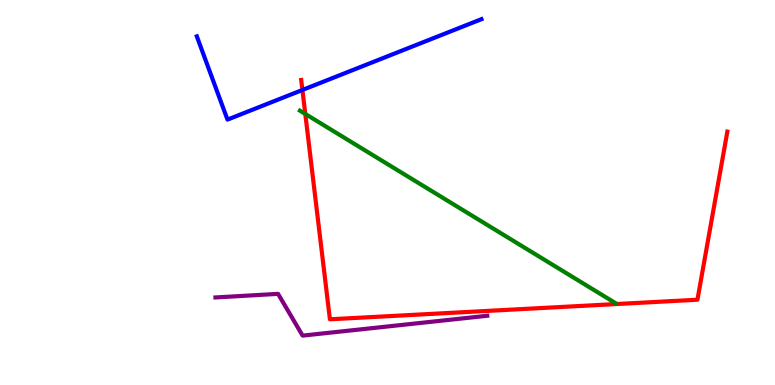[{'lines': ['blue', 'red'], 'intersections': [{'x': 3.9, 'y': 7.66}]}, {'lines': ['green', 'red'], 'intersections': [{'x': 3.94, 'y': 7.04}]}, {'lines': ['purple', 'red'], 'intersections': []}, {'lines': ['blue', 'green'], 'intersections': []}, {'lines': ['blue', 'purple'], 'intersections': []}, {'lines': ['green', 'purple'], 'intersections': []}]